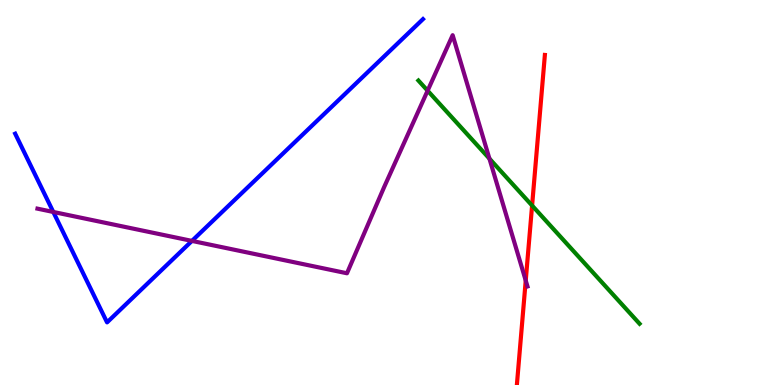[{'lines': ['blue', 'red'], 'intersections': []}, {'lines': ['green', 'red'], 'intersections': [{'x': 6.87, 'y': 4.66}]}, {'lines': ['purple', 'red'], 'intersections': [{'x': 6.78, 'y': 2.71}]}, {'lines': ['blue', 'green'], 'intersections': []}, {'lines': ['blue', 'purple'], 'intersections': [{'x': 0.688, 'y': 4.49}, {'x': 2.48, 'y': 3.74}]}, {'lines': ['green', 'purple'], 'intersections': [{'x': 5.52, 'y': 7.64}, {'x': 6.32, 'y': 5.88}]}]